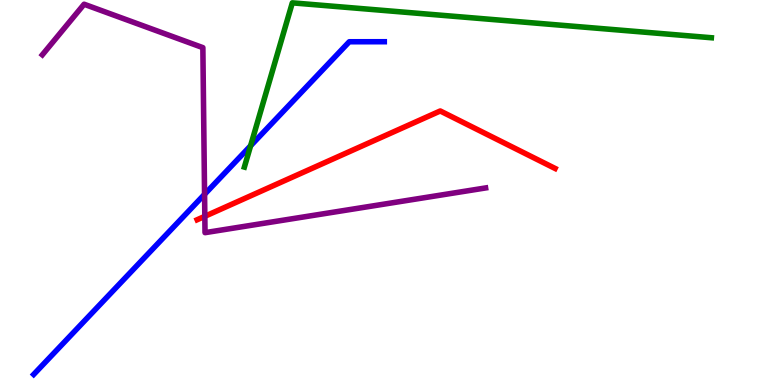[{'lines': ['blue', 'red'], 'intersections': []}, {'lines': ['green', 'red'], 'intersections': []}, {'lines': ['purple', 'red'], 'intersections': [{'x': 2.64, 'y': 4.38}]}, {'lines': ['blue', 'green'], 'intersections': [{'x': 3.23, 'y': 6.21}]}, {'lines': ['blue', 'purple'], 'intersections': [{'x': 2.64, 'y': 4.95}]}, {'lines': ['green', 'purple'], 'intersections': []}]